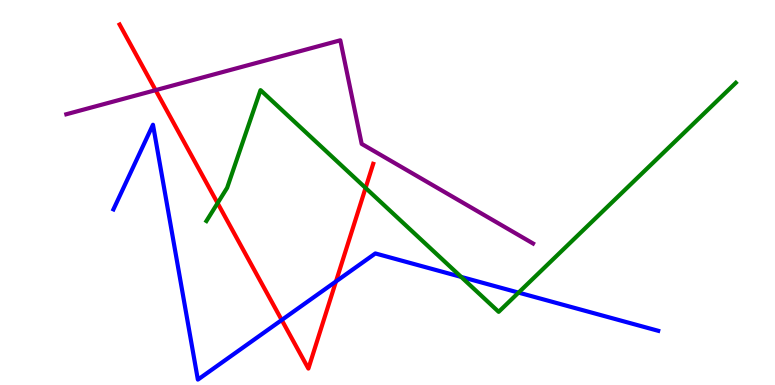[{'lines': ['blue', 'red'], 'intersections': [{'x': 3.64, 'y': 1.69}, {'x': 4.34, 'y': 2.69}]}, {'lines': ['green', 'red'], 'intersections': [{'x': 2.81, 'y': 4.72}, {'x': 4.72, 'y': 5.12}]}, {'lines': ['purple', 'red'], 'intersections': [{'x': 2.01, 'y': 7.66}]}, {'lines': ['blue', 'green'], 'intersections': [{'x': 5.95, 'y': 2.81}, {'x': 6.69, 'y': 2.4}]}, {'lines': ['blue', 'purple'], 'intersections': []}, {'lines': ['green', 'purple'], 'intersections': []}]